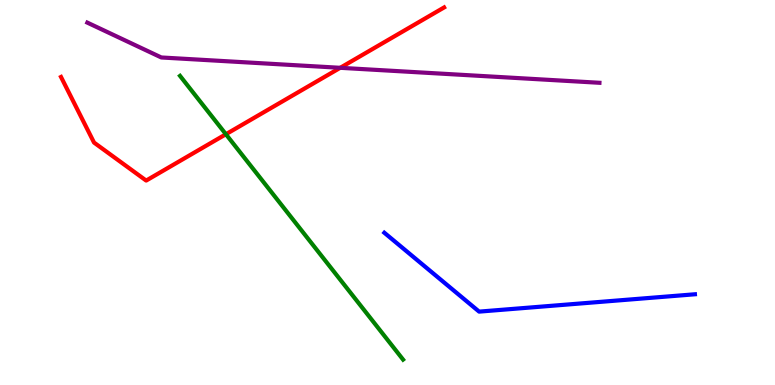[{'lines': ['blue', 'red'], 'intersections': []}, {'lines': ['green', 'red'], 'intersections': [{'x': 2.91, 'y': 6.51}]}, {'lines': ['purple', 'red'], 'intersections': [{'x': 4.39, 'y': 8.24}]}, {'lines': ['blue', 'green'], 'intersections': []}, {'lines': ['blue', 'purple'], 'intersections': []}, {'lines': ['green', 'purple'], 'intersections': []}]